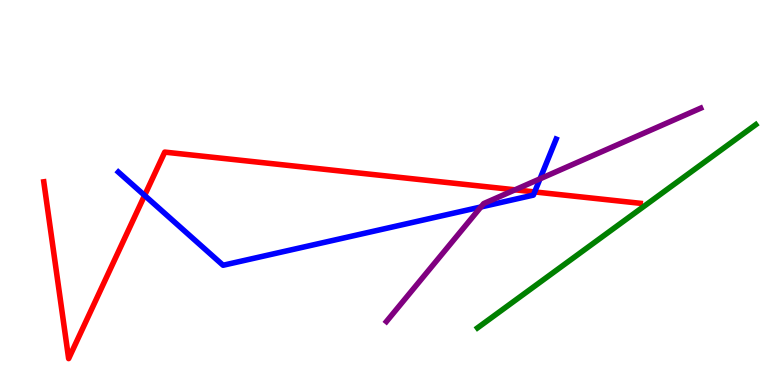[{'lines': ['blue', 'red'], 'intersections': [{'x': 1.87, 'y': 4.92}, {'x': 6.9, 'y': 5.01}]}, {'lines': ['green', 'red'], 'intersections': []}, {'lines': ['purple', 'red'], 'intersections': [{'x': 6.65, 'y': 5.07}]}, {'lines': ['blue', 'green'], 'intersections': []}, {'lines': ['blue', 'purple'], 'intersections': [{'x': 6.21, 'y': 4.62}, {'x': 6.97, 'y': 5.36}]}, {'lines': ['green', 'purple'], 'intersections': []}]